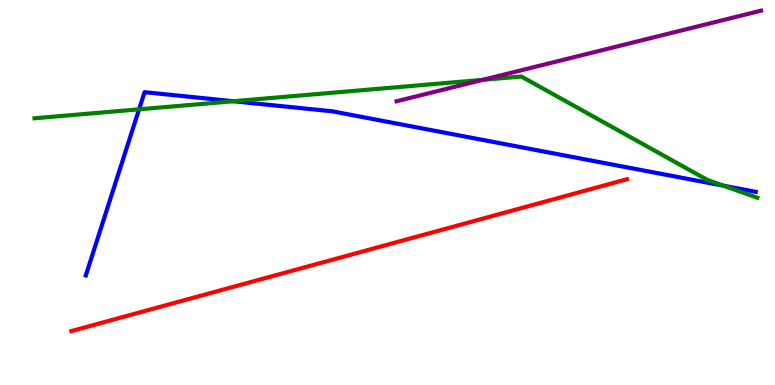[{'lines': ['blue', 'red'], 'intersections': []}, {'lines': ['green', 'red'], 'intersections': []}, {'lines': ['purple', 'red'], 'intersections': []}, {'lines': ['blue', 'green'], 'intersections': [{'x': 1.79, 'y': 7.16}, {'x': 3.01, 'y': 7.37}, {'x': 9.34, 'y': 5.18}]}, {'lines': ['blue', 'purple'], 'intersections': []}, {'lines': ['green', 'purple'], 'intersections': [{'x': 6.23, 'y': 7.93}]}]